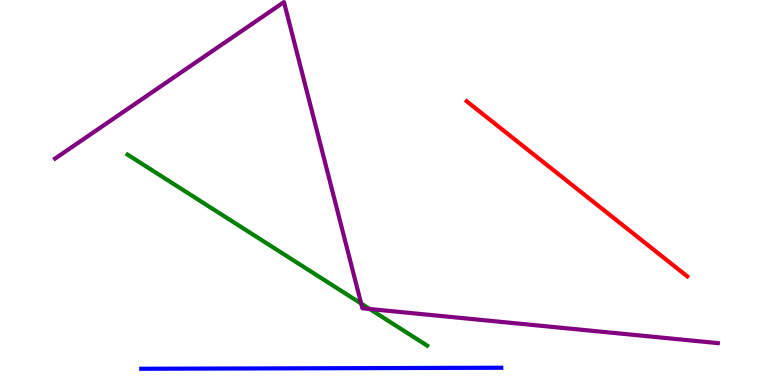[{'lines': ['blue', 'red'], 'intersections': []}, {'lines': ['green', 'red'], 'intersections': []}, {'lines': ['purple', 'red'], 'intersections': []}, {'lines': ['blue', 'green'], 'intersections': []}, {'lines': ['blue', 'purple'], 'intersections': []}, {'lines': ['green', 'purple'], 'intersections': [{'x': 4.66, 'y': 2.12}, {'x': 4.77, 'y': 1.97}]}]